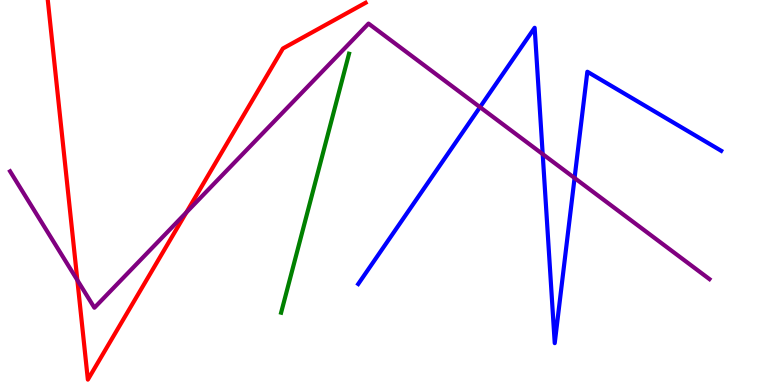[{'lines': ['blue', 'red'], 'intersections': []}, {'lines': ['green', 'red'], 'intersections': []}, {'lines': ['purple', 'red'], 'intersections': [{'x': 0.998, 'y': 2.72}, {'x': 2.4, 'y': 4.48}]}, {'lines': ['blue', 'green'], 'intersections': []}, {'lines': ['blue', 'purple'], 'intersections': [{'x': 6.19, 'y': 7.22}, {'x': 7.0, 'y': 6.0}, {'x': 7.41, 'y': 5.38}]}, {'lines': ['green', 'purple'], 'intersections': []}]